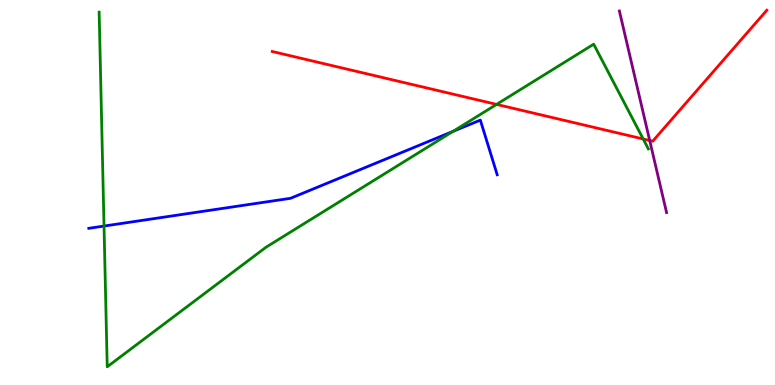[{'lines': ['blue', 'red'], 'intersections': []}, {'lines': ['green', 'red'], 'intersections': [{'x': 6.41, 'y': 7.29}, {'x': 8.3, 'y': 6.39}]}, {'lines': ['purple', 'red'], 'intersections': [{'x': 8.38, 'y': 6.35}]}, {'lines': ['blue', 'green'], 'intersections': [{'x': 1.34, 'y': 4.13}, {'x': 5.85, 'y': 6.59}]}, {'lines': ['blue', 'purple'], 'intersections': []}, {'lines': ['green', 'purple'], 'intersections': []}]